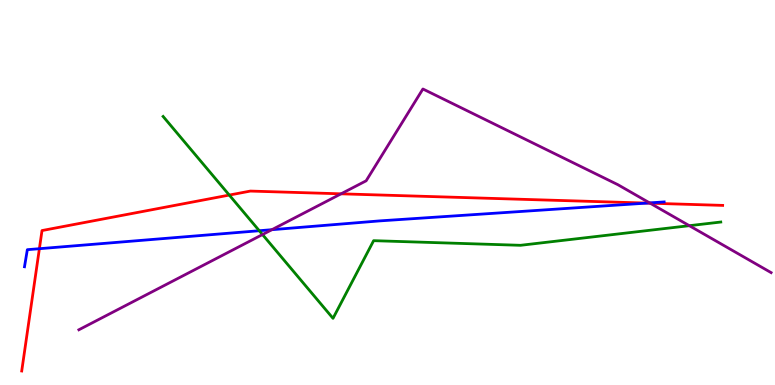[{'lines': ['blue', 'red'], 'intersections': [{'x': 0.508, 'y': 3.54}, {'x': 8.35, 'y': 4.72}]}, {'lines': ['green', 'red'], 'intersections': [{'x': 2.96, 'y': 4.93}]}, {'lines': ['purple', 'red'], 'intersections': [{'x': 4.4, 'y': 4.97}, {'x': 8.39, 'y': 4.72}]}, {'lines': ['blue', 'green'], 'intersections': [{'x': 3.35, 'y': 4.01}]}, {'lines': ['blue', 'purple'], 'intersections': [{'x': 3.51, 'y': 4.03}, {'x': 8.38, 'y': 4.73}]}, {'lines': ['green', 'purple'], 'intersections': [{'x': 3.39, 'y': 3.91}, {'x': 8.89, 'y': 4.14}]}]